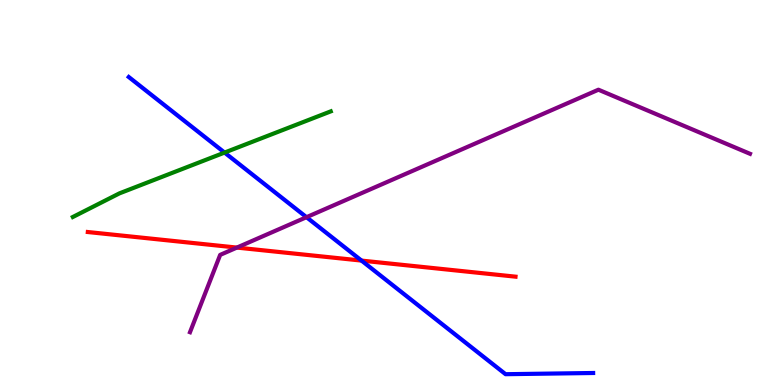[{'lines': ['blue', 'red'], 'intersections': [{'x': 4.66, 'y': 3.23}]}, {'lines': ['green', 'red'], 'intersections': []}, {'lines': ['purple', 'red'], 'intersections': [{'x': 3.06, 'y': 3.57}]}, {'lines': ['blue', 'green'], 'intersections': [{'x': 2.9, 'y': 6.04}]}, {'lines': ['blue', 'purple'], 'intersections': [{'x': 3.95, 'y': 4.36}]}, {'lines': ['green', 'purple'], 'intersections': []}]